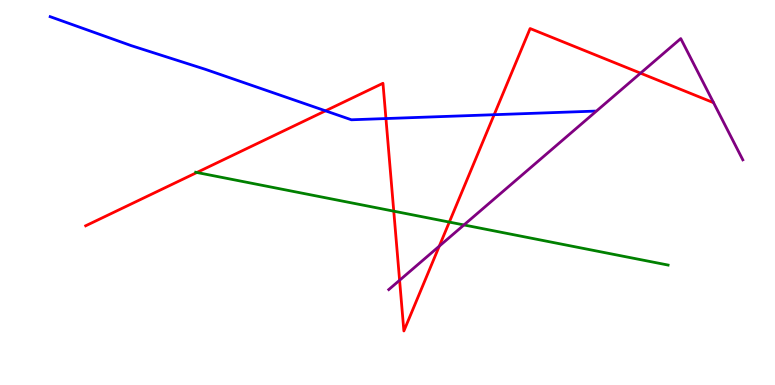[{'lines': ['blue', 'red'], 'intersections': [{'x': 4.2, 'y': 7.12}, {'x': 4.98, 'y': 6.92}, {'x': 6.38, 'y': 7.02}]}, {'lines': ['green', 'red'], 'intersections': [{'x': 2.54, 'y': 5.52}, {'x': 5.08, 'y': 4.52}, {'x': 5.8, 'y': 4.23}]}, {'lines': ['purple', 'red'], 'intersections': [{'x': 5.16, 'y': 2.72}, {'x': 5.67, 'y': 3.61}, {'x': 8.26, 'y': 8.1}]}, {'lines': ['blue', 'green'], 'intersections': []}, {'lines': ['blue', 'purple'], 'intersections': []}, {'lines': ['green', 'purple'], 'intersections': [{'x': 5.99, 'y': 4.16}]}]